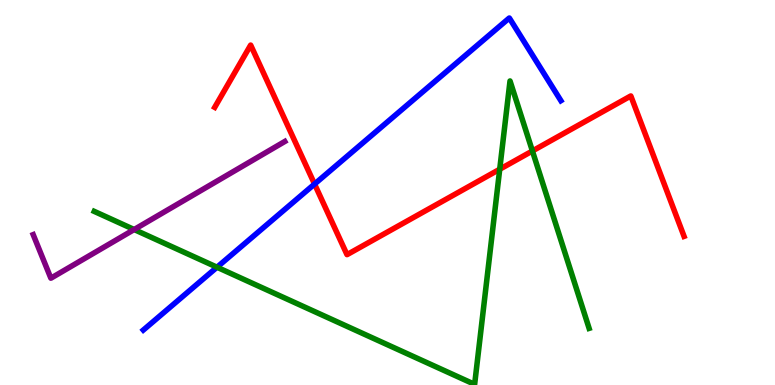[{'lines': ['blue', 'red'], 'intersections': [{'x': 4.06, 'y': 5.22}]}, {'lines': ['green', 'red'], 'intersections': [{'x': 6.45, 'y': 5.6}, {'x': 6.87, 'y': 6.08}]}, {'lines': ['purple', 'red'], 'intersections': []}, {'lines': ['blue', 'green'], 'intersections': [{'x': 2.8, 'y': 3.06}]}, {'lines': ['blue', 'purple'], 'intersections': []}, {'lines': ['green', 'purple'], 'intersections': [{'x': 1.73, 'y': 4.04}]}]